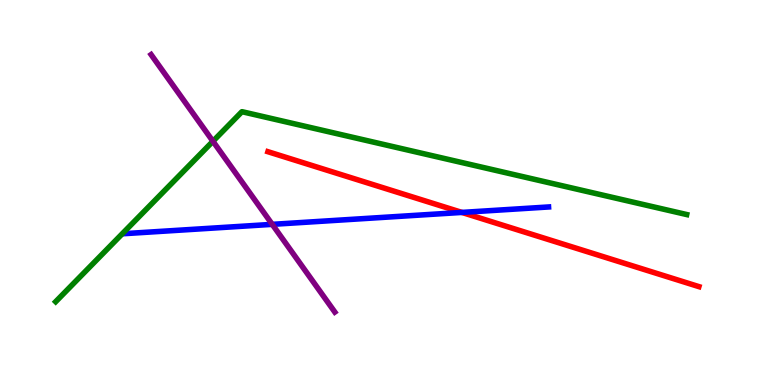[{'lines': ['blue', 'red'], 'intersections': [{'x': 5.96, 'y': 4.48}]}, {'lines': ['green', 'red'], 'intersections': []}, {'lines': ['purple', 'red'], 'intersections': []}, {'lines': ['blue', 'green'], 'intersections': []}, {'lines': ['blue', 'purple'], 'intersections': [{'x': 3.51, 'y': 4.17}]}, {'lines': ['green', 'purple'], 'intersections': [{'x': 2.75, 'y': 6.33}]}]